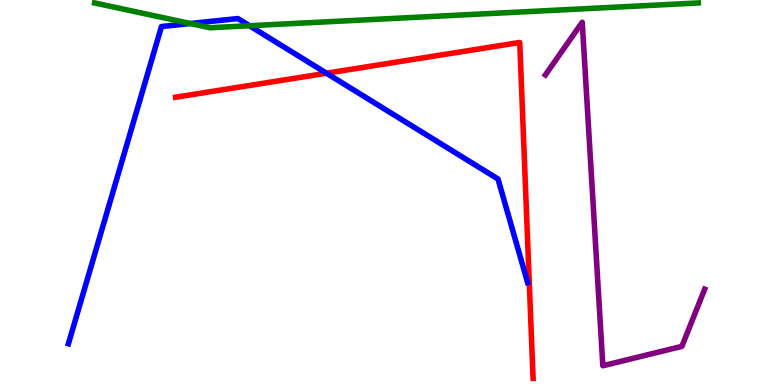[{'lines': ['blue', 'red'], 'intersections': [{'x': 4.21, 'y': 8.1}]}, {'lines': ['green', 'red'], 'intersections': []}, {'lines': ['purple', 'red'], 'intersections': []}, {'lines': ['blue', 'green'], 'intersections': [{'x': 2.46, 'y': 9.39}, {'x': 3.22, 'y': 9.33}]}, {'lines': ['blue', 'purple'], 'intersections': []}, {'lines': ['green', 'purple'], 'intersections': []}]